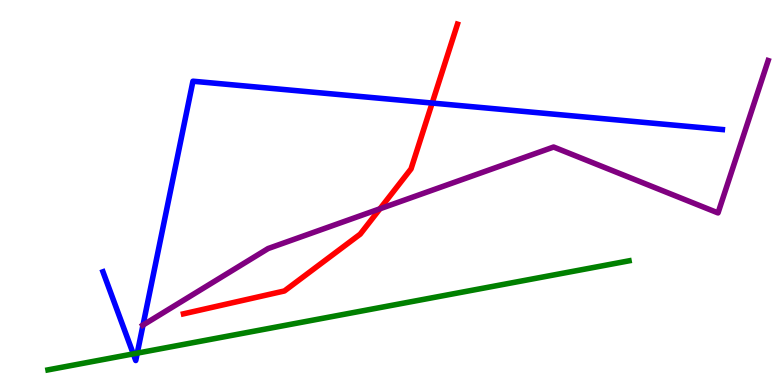[{'lines': ['blue', 'red'], 'intersections': [{'x': 5.58, 'y': 7.32}]}, {'lines': ['green', 'red'], 'intersections': []}, {'lines': ['purple', 'red'], 'intersections': [{'x': 4.9, 'y': 4.58}]}, {'lines': ['blue', 'green'], 'intersections': [{'x': 1.72, 'y': 0.808}, {'x': 1.77, 'y': 0.828}]}, {'lines': ['blue', 'purple'], 'intersections': [{'x': 1.85, 'y': 1.56}]}, {'lines': ['green', 'purple'], 'intersections': []}]